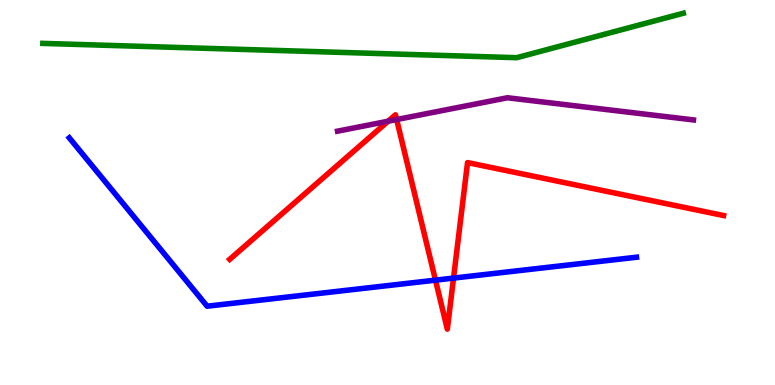[{'lines': ['blue', 'red'], 'intersections': [{'x': 5.62, 'y': 2.72}, {'x': 5.85, 'y': 2.78}]}, {'lines': ['green', 'red'], 'intersections': []}, {'lines': ['purple', 'red'], 'intersections': [{'x': 5.01, 'y': 6.85}, {'x': 5.12, 'y': 6.89}]}, {'lines': ['blue', 'green'], 'intersections': []}, {'lines': ['blue', 'purple'], 'intersections': []}, {'lines': ['green', 'purple'], 'intersections': []}]